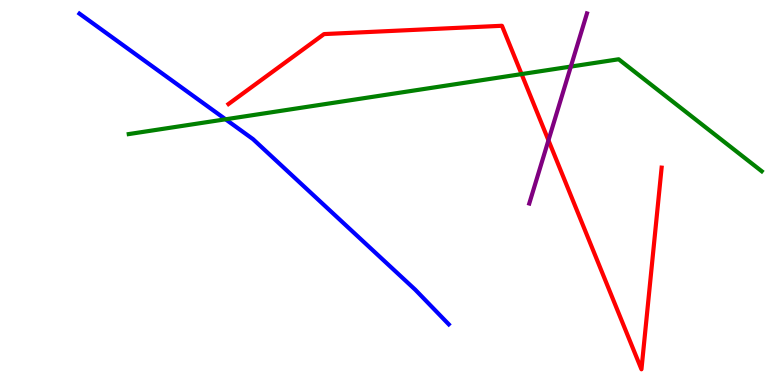[{'lines': ['blue', 'red'], 'intersections': []}, {'lines': ['green', 'red'], 'intersections': [{'x': 6.73, 'y': 8.08}]}, {'lines': ['purple', 'red'], 'intersections': [{'x': 7.08, 'y': 6.36}]}, {'lines': ['blue', 'green'], 'intersections': [{'x': 2.91, 'y': 6.9}]}, {'lines': ['blue', 'purple'], 'intersections': []}, {'lines': ['green', 'purple'], 'intersections': [{'x': 7.37, 'y': 8.27}]}]